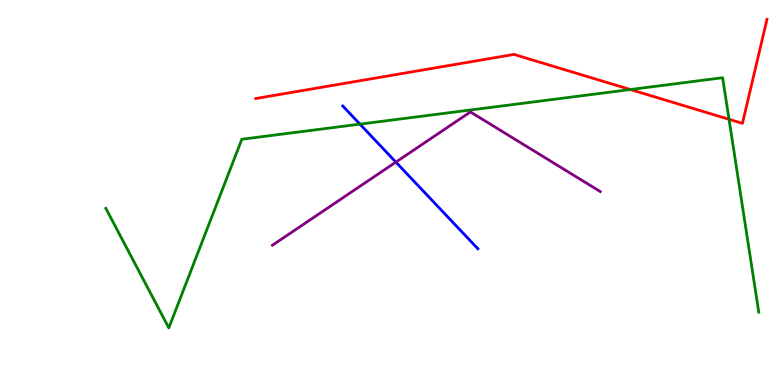[{'lines': ['blue', 'red'], 'intersections': []}, {'lines': ['green', 'red'], 'intersections': [{'x': 8.13, 'y': 7.67}, {'x': 9.41, 'y': 6.9}]}, {'lines': ['purple', 'red'], 'intersections': []}, {'lines': ['blue', 'green'], 'intersections': [{'x': 4.64, 'y': 6.78}]}, {'lines': ['blue', 'purple'], 'intersections': [{'x': 5.11, 'y': 5.79}]}, {'lines': ['green', 'purple'], 'intersections': []}]